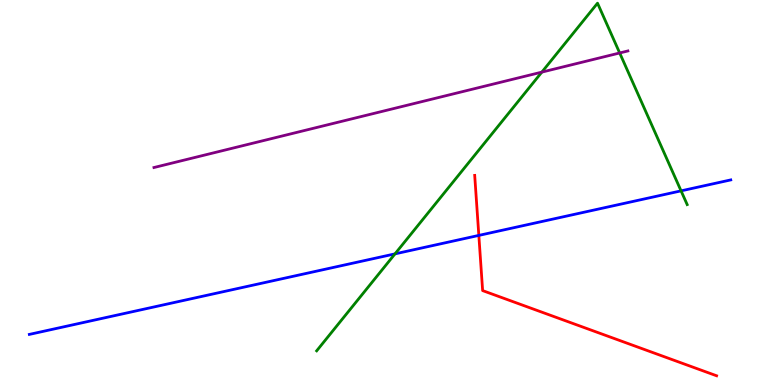[{'lines': ['blue', 'red'], 'intersections': [{'x': 6.18, 'y': 3.89}]}, {'lines': ['green', 'red'], 'intersections': []}, {'lines': ['purple', 'red'], 'intersections': []}, {'lines': ['blue', 'green'], 'intersections': [{'x': 5.1, 'y': 3.41}, {'x': 8.79, 'y': 5.04}]}, {'lines': ['blue', 'purple'], 'intersections': []}, {'lines': ['green', 'purple'], 'intersections': [{'x': 6.99, 'y': 8.13}, {'x': 8.0, 'y': 8.62}]}]